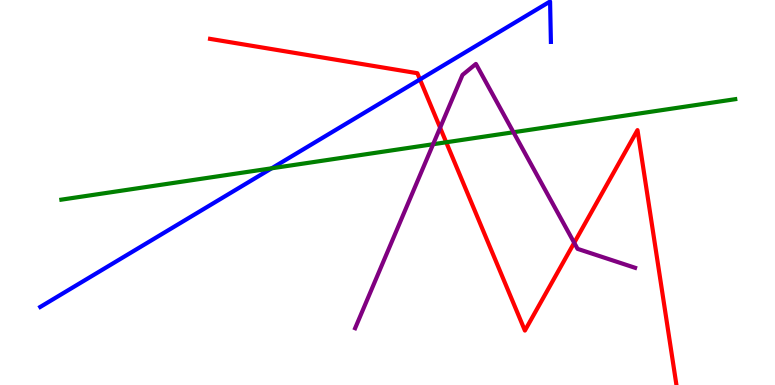[{'lines': ['blue', 'red'], 'intersections': [{'x': 5.42, 'y': 7.94}]}, {'lines': ['green', 'red'], 'intersections': [{'x': 5.76, 'y': 6.3}]}, {'lines': ['purple', 'red'], 'intersections': [{'x': 5.68, 'y': 6.68}, {'x': 7.41, 'y': 3.69}]}, {'lines': ['blue', 'green'], 'intersections': [{'x': 3.51, 'y': 5.63}]}, {'lines': ['blue', 'purple'], 'intersections': []}, {'lines': ['green', 'purple'], 'intersections': [{'x': 5.59, 'y': 6.25}, {'x': 6.63, 'y': 6.56}]}]